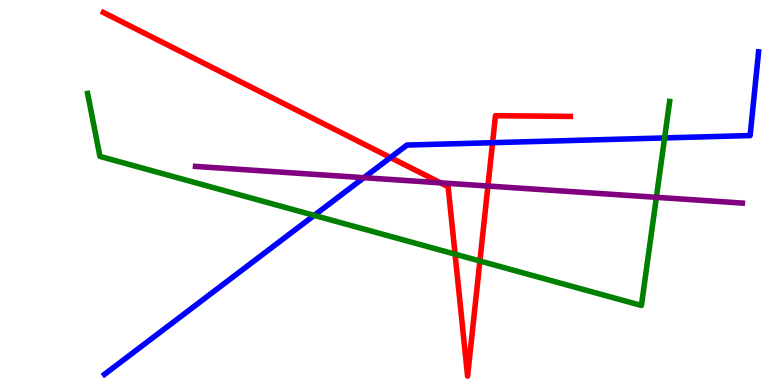[{'lines': ['blue', 'red'], 'intersections': [{'x': 5.04, 'y': 5.91}, {'x': 6.36, 'y': 6.29}]}, {'lines': ['green', 'red'], 'intersections': [{'x': 5.87, 'y': 3.4}, {'x': 6.19, 'y': 3.22}]}, {'lines': ['purple', 'red'], 'intersections': [{'x': 5.68, 'y': 5.25}, {'x': 6.3, 'y': 5.17}]}, {'lines': ['blue', 'green'], 'intersections': [{'x': 4.05, 'y': 4.41}, {'x': 8.58, 'y': 6.42}]}, {'lines': ['blue', 'purple'], 'intersections': [{'x': 4.7, 'y': 5.38}]}, {'lines': ['green', 'purple'], 'intersections': [{'x': 8.47, 'y': 4.87}]}]